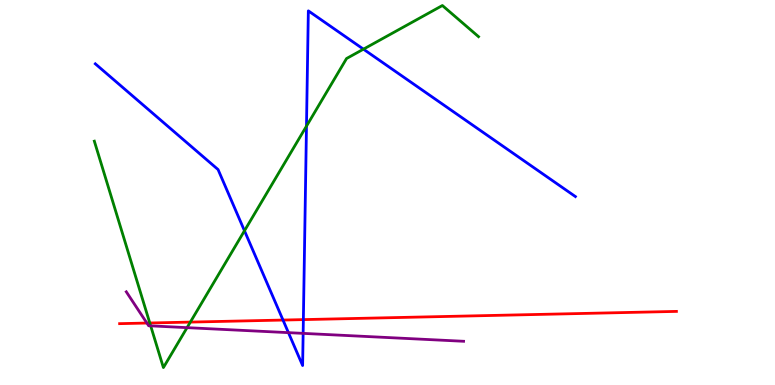[{'lines': ['blue', 'red'], 'intersections': [{'x': 3.65, 'y': 1.69}, {'x': 3.91, 'y': 1.7}]}, {'lines': ['green', 'red'], 'intersections': [{'x': 1.93, 'y': 1.61}, {'x': 2.46, 'y': 1.63}]}, {'lines': ['purple', 'red'], 'intersections': [{'x': 1.9, 'y': 1.61}]}, {'lines': ['blue', 'green'], 'intersections': [{'x': 3.15, 'y': 4.01}, {'x': 3.95, 'y': 6.72}, {'x': 4.69, 'y': 8.72}]}, {'lines': ['blue', 'purple'], 'intersections': [{'x': 3.72, 'y': 1.36}, {'x': 3.91, 'y': 1.34}]}, {'lines': ['green', 'purple'], 'intersections': [{'x': 1.94, 'y': 1.54}, {'x': 2.41, 'y': 1.49}]}]